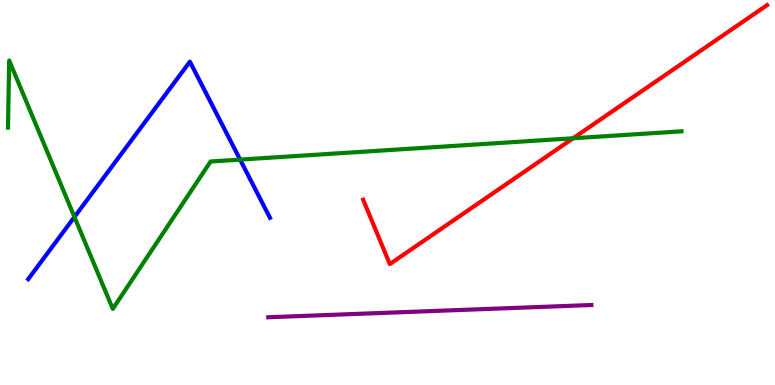[{'lines': ['blue', 'red'], 'intersections': []}, {'lines': ['green', 'red'], 'intersections': [{'x': 7.4, 'y': 6.41}]}, {'lines': ['purple', 'red'], 'intersections': []}, {'lines': ['blue', 'green'], 'intersections': [{'x': 0.961, 'y': 4.36}, {'x': 3.1, 'y': 5.85}]}, {'lines': ['blue', 'purple'], 'intersections': []}, {'lines': ['green', 'purple'], 'intersections': []}]